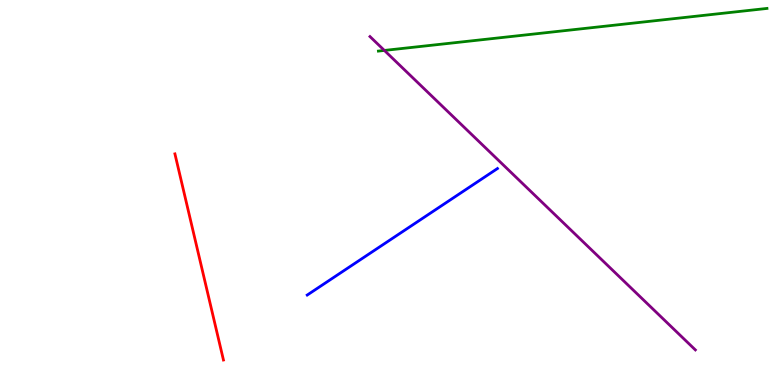[{'lines': ['blue', 'red'], 'intersections': []}, {'lines': ['green', 'red'], 'intersections': []}, {'lines': ['purple', 'red'], 'intersections': []}, {'lines': ['blue', 'green'], 'intersections': []}, {'lines': ['blue', 'purple'], 'intersections': []}, {'lines': ['green', 'purple'], 'intersections': [{'x': 4.96, 'y': 8.69}]}]